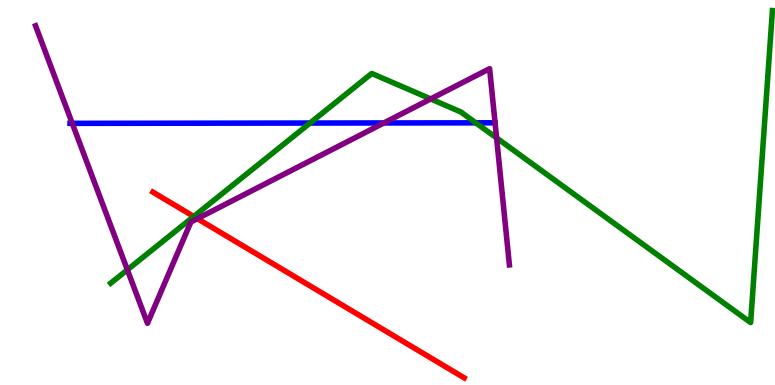[{'lines': ['blue', 'red'], 'intersections': []}, {'lines': ['green', 'red'], 'intersections': [{'x': 2.5, 'y': 4.38}]}, {'lines': ['purple', 'red'], 'intersections': [{'x': 2.55, 'y': 4.32}]}, {'lines': ['blue', 'green'], 'intersections': [{'x': 4.0, 'y': 6.8}, {'x': 6.14, 'y': 6.81}]}, {'lines': ['blue', 'purple'], 'intersections': [{'x': 0.932, 'y': 6.8}, {'x': 4.95, 'y': 6.81}]}, {'lines': ['green', 'purple'], 'intersections': [{'x': 1.64, 'y': 2.99}, {'x': 5.56, 'y': 7.43}, {'x': 6.41, 'y': 6.42}]}]